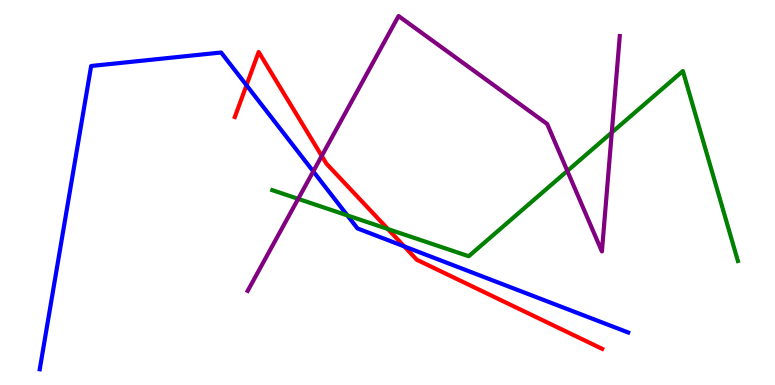[{'lines': ['blue', 'red'], 'intersections': [{'x': 3.18, 'y': 7.79}, {'x': 5.22, 'y': 3.6}]}, {'lines': ['green', 'red'], 'intersections': [{'x': 5.01, 'y': 4.05}]}, {'lines': ['purple', 'red'], 'intersections': [{'x': 4.15, 'y': 5.95}]}, {'lines': ['blue', 'green'], 'intersections': [{'x': 4.48, 'y': 4.41}]}, {'lines': ['blue', 'purple'], 'intersections': [{'x': 4.04, 'y': 5.55}]}, {'lines': ['green', 'purple'], 'intersections': [{'x': 3.85, 'y': 4.83}, {'x': 7.32, 'y': 5.56}, {'x': 7.89, 'y': 6.56}]}]